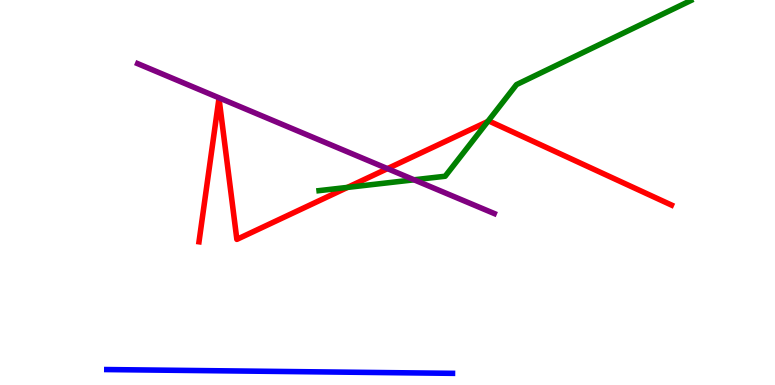[{'lines': ['blue', 'red'], 'intersections': []}, {'lines': ['green', 'red'], 'intersections': [{'x': 4.48, 'y': 5.13}, {'x': 6.29, 'y': 6.84}]}, {'lines': ['purple', 'red'], 'intersections': [{'x': 5.0, 'y': 5.62}]}, {'lines': ['blue', 'green'], 'intersections': []}, {'lines': ['blue', 'purple'], 'intersections': []}, {'lines': ['green', 'purple'], 'intersections': [{'x': 5.34, 'y': 5.33}]}]